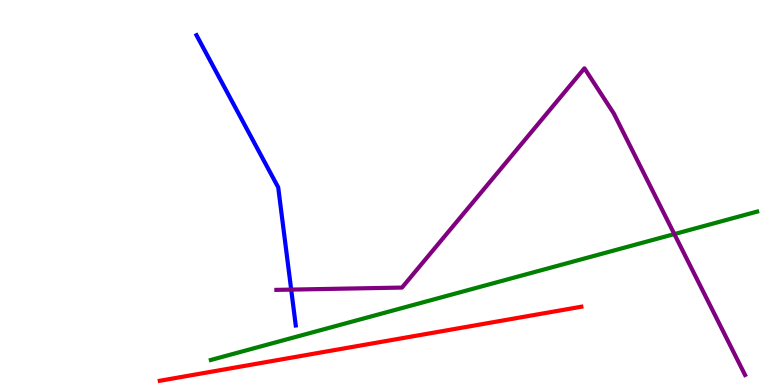[{'lines': ['blue', 'red'], 'intersections': []}, {'lines': ['green', 'red'], 'intersections': []}, {'lines': ['purple', 'red'], 'intersections': []}, {'lines': ['blue', 'green'], 'intersections': []}, {'lines': ['blue', 'purple'], 'intersections': [{'x': 3.76, 'y': 2.48}]}, {'lines': ['green', 'purple'], 'intersections': [{'x': 8.7, 'y': 3.92}]}]